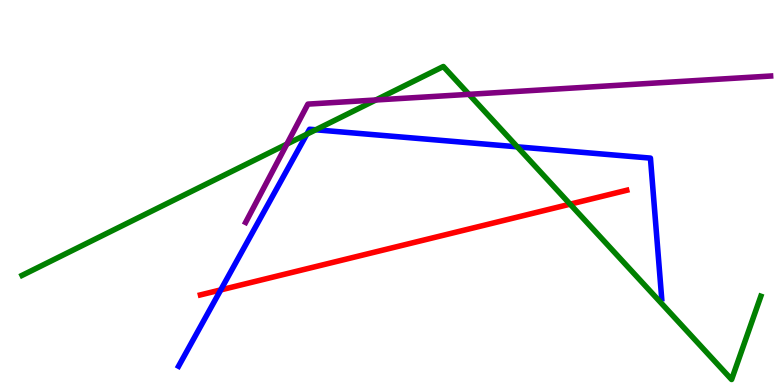[{'lines': ['blue', 'red'], 'intersections': [{'x': 2.85, 'y': 2.47}]}, {'lines': ['green', 'red'], 'intersections': [{'x': 7.36, 'y': 4.7}]}, {'lines': ['purple', 'red'], 'intersections': []}, {'lines': ['blue', 'green'], 'intersections': [{'x': 3.96, 'y': 6.51}, {'x': 4.07, 'y': 6.63}, {'x': 6.67, 'y': 6.19}]}, {'lines': ['blue', 'purple'], 'intersections': []}, {'lines': ['green', 'purple'], 'intersections': [{'x': 3.7, 'y': 6.26}, {'x': 4.85, 'y': 7.4}, {'x': 6.05, 'y': 7.55}]}]